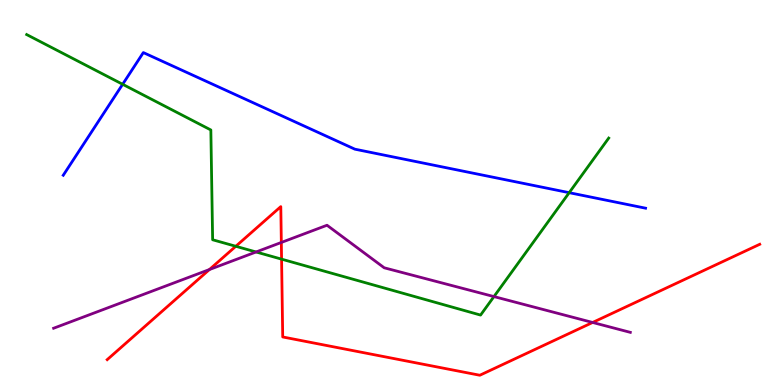[{'lines': ['blue', 'red'], 'intersections': []}, {'lines': ['green', 'red'], 'intersections': [{'x': 3.04, 'y': 3.6}, {'x': 3.63, 'y': 3.27}]}, {'lines': ['purple', 'red'], 'intersections': [{'x': 2.7, 'y': 3.0}, {'x': 3.63, 'y': 3.7}, {'x': 7.65, 'y': 1.62}]}, {'lines': ['blue', 'green'], 'intersections': [{'x': 1.58, 'y': 7.81}, {'x': 7.34, 'y': 5.0}]}, {'lines': ['blue', 'purple'], 'intersections': []}, {'lines': ['green', 'purple'], 'intersections': [{'x': 3.3, 'y': 3.46}, {'x': 6.37, 'y': 2.3}]}]